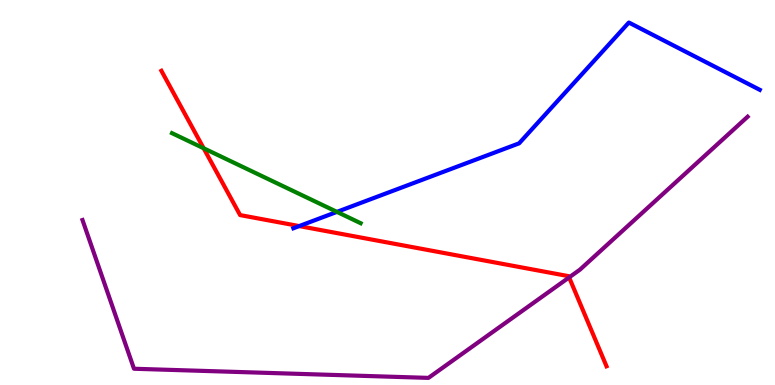[{'lines': ['blue', 'red'], 'intersections': [{'x': 3.86, 'y': 4.13}]}, {'lines': ['green', 'red'], 'intersections': [{'x': 2.63, 'y': 6.15}]}, {'lines': ['purple', 'red'], 'intersections': [{'x': 7.34, 'y': 2.79}]}, {'lines': ['blue', 'green'], 'intersections': [{'x': 4.35, 'y': 4.5}]}, {'lines': ['blue', 'purple'], 'intersections': []}, {'lines': ['green', 'purple'], 'intersections': []}]